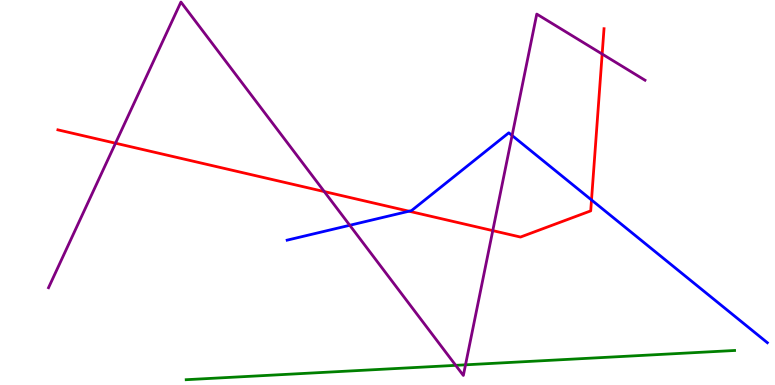[{'lines': ['blue', 'red'], 'intersections': [{'x': 5.28, 'y': 4.51}, {'x': 7.63, 'y': 4.81}]}, {'lines': ['green', 'red'], 'intersections': []}, {'lines': ['purple', 'red'], 'intersections': [{'x': 1.49, 'y': 6.28}, {'x': 4.18, 'y': 5.02}, {'x': 6.36, 'y': 4.01}, {'x': 7.77, 'y': 8.6}]}, {'lines': ['blue', 'green'], 'intersections': []}, {'lines': ['blue', 'purple'], 'intersections': [{'x': 4.51, 'y': 4.15}, {'x': 6.61, 'y': 6.48}]}, {'lines': ['green', 'purple'], 'intersections': [{'x': 5.88, 'y': 0.511}, {'x': 6.01, 'y': 0.524}]}]